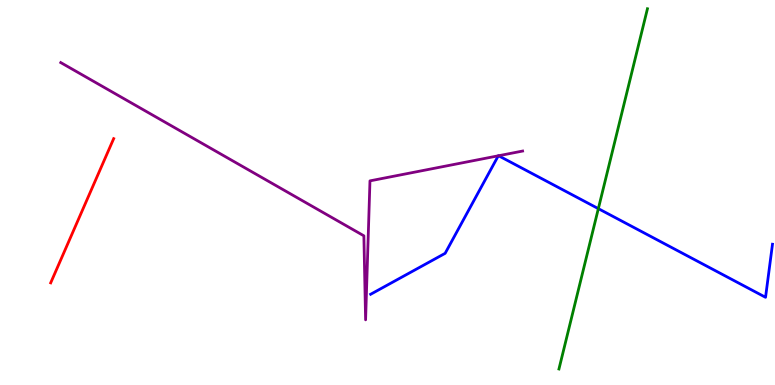[{'lines': ['blue', 'red'], 'intersections': []}, {'lines': ['green', 'red'], 'intersections': []}, {'lines': ['purple', 'red'], 'intersections': []}, {'lines': ['blue', 'green'], 'intersections': [{'x': 7.72, 'y': 4.58}]}, {'lines': ['blue', 'purple'], 'intersections': [{'x': 6.43, 'y': 5.95}, {'x': 6.43, 'y': 5.95}]}, {'lines': ['green', 'purple'], 'intersections': []}]